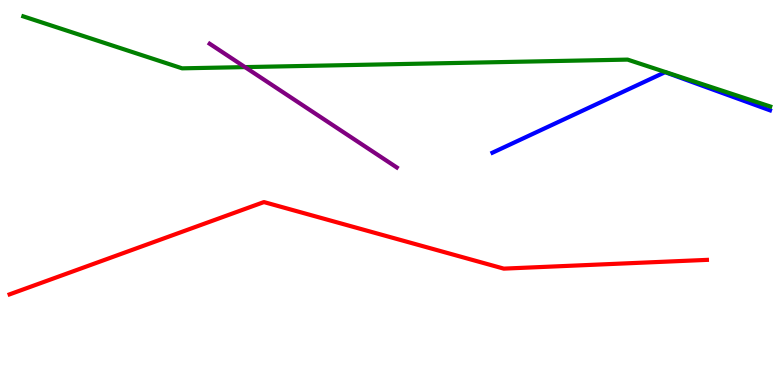[{'lines': ['blue', 'red'], 'intersections': []}, {'lines': ['green', 'red'], 'intersections': []}, {'lines': ['purple', 'red'], 'intersections': []}, {'lines': ['blue', 'green'], 'intersections': []}, {'lines': ['blue', 'purple'], 'intersections': []}, {'lines': ['green', 'purple'], 'intersections': [{'x': 3.16, 'y': 8.26}]}]